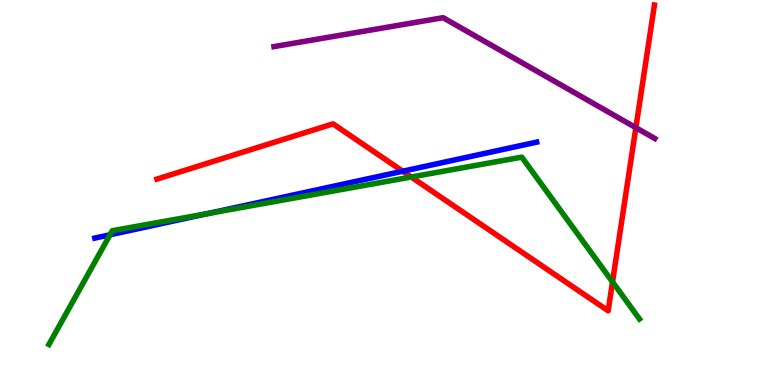[{'lines': ['blue', 'red'], 'intersections': [{'x': 5.2, 'y': 5.55}]}, {'lines': ['green', 'red'], 'intersections': [{'x': 5.31, 'y': 5.4}, {'x': 7.9, 'y': 2.68}]}, {'lines': ['purple', 'red'], 'intersections': [{'x': 8.2, 'y': 6.68}]}, {'lines': ['blue', 'green'], 'intersections': [{'x': 1.42, 'y': 3.9}, {'x': 2.68, 'y': 4.45}]}, {'lines': ['blue', 'purple'], 'intersections': []}, {'lines': ['green', 'purple'], 'intersections': []}]